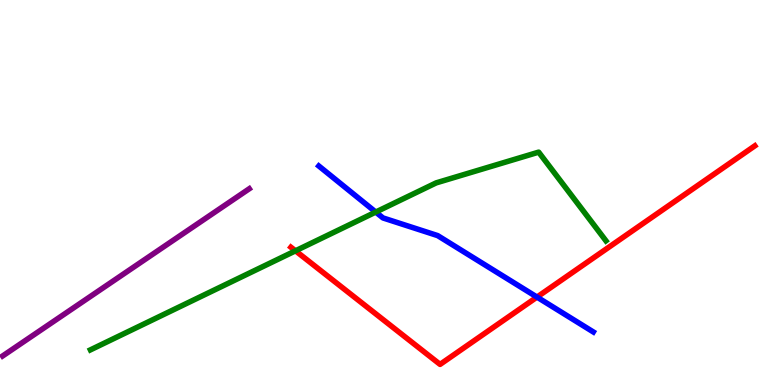[{'lines': ['blue', 'red'], 'intersections': [{'x': 6.93, 'y': 2.28}]}, {'lines': ['green', 'red'], 'intersections': [{'x': 3.81, 'y': 3.49}]}, {'lines': ['purple', 'red'], 'intersections': []}, {'lines': ['blue', 'green'], 'intersections': [{'x': 4.85, 'y': 4.49}]}, {'lines': ['blue', 'purple'], 'intersections': []}, {'lines': ['green', 'purple'], 'intersections': []}]